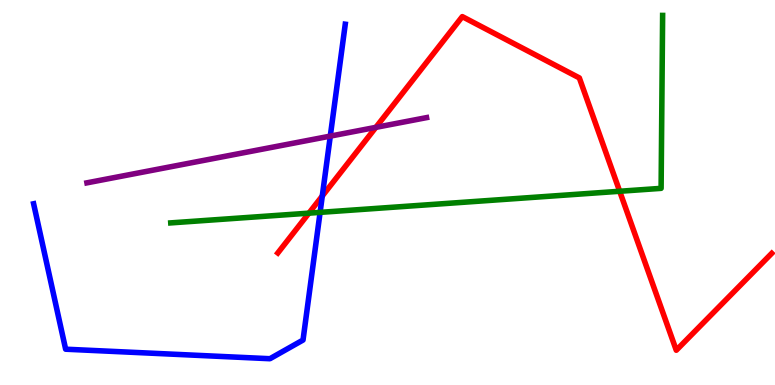[{'lines': ['blue', 'red'], 'intersections': [{'x': 4.16, 'y': 4.91}]}, {'lines': ['green', 'red'], 'intersections': [{'x': 3.99, 'y': 4.46}, {'x': 8.0, 'y': 5.03}]}, {'lines': ['purple', 'red'], 'intersections': [{'x': 4.85, 'y': 6.69}]}, {'lines': ['blue', 'green'], 'intersections': [{'x': 4.13, 'y': 4.48}]}, {'lines': ['blue', 'purple'], 'intersections': [{'x': 4.26, 'y': 6.46}]}, {'lines': ['green', 'purple'], 'intersections': []}]